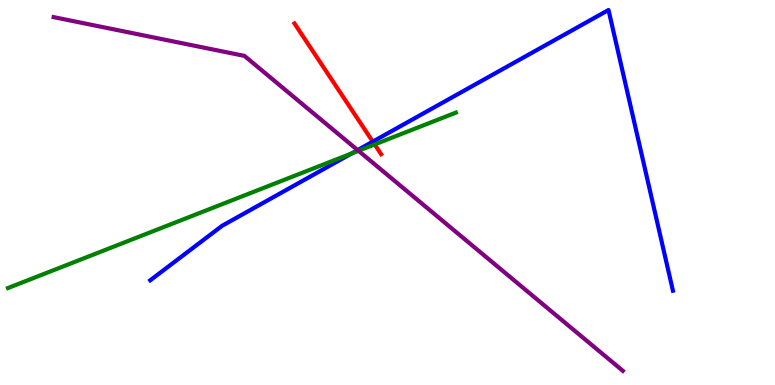[{'lines': ['blue', 'red'], 'intersections': [{'x': 4.81, 'y': 6.32}]}, {'lines': ['green', 'red'], 'intersections': [{'x': 4.83, 'y': 6.25}]}, {'lines': ['purple', 'red'], 'intersections': []}, {'lines': ['blue', 'green'], 'intersections': [{'x': 4.54, 'y': 6.01}]}, {'lines': ['blue', 'purple'], 'intersections': [{'x': 4.61, 'y': 6.1}]}, {'lines': ['green', 'purple'], 'intersections': [{'x': 4.63, 'y': 6.08}]}]